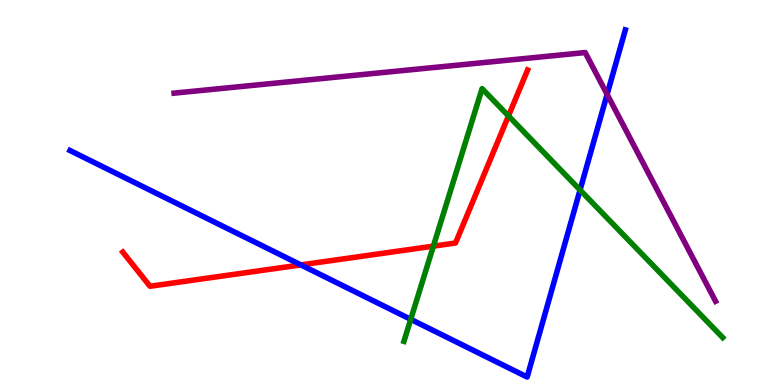[{'lines': ['blue', 'red'], 'intersections': [{'x': 3.88, 'y': 3.12}]}, {'lines': ['green', 'red'], 'intersections': [{'x': 5.59, 'y': 3.61}, {'x': 6.56, 'y': 6.99}]}, {'lines': ['purple', 'red'], 'intersections': []}, {'lines': ['blue', 'green'], 'intersections': [{'x': 5.3, 'y': 1.71}, {'x': 7.48, 'y': 5.07}]}, {'lines': ['blue', 'purple'], 'intersections': [{'x': 7.83, 'y': 7.55}]}, {'lines': ['green', 'purple'], 'intersections': []}]